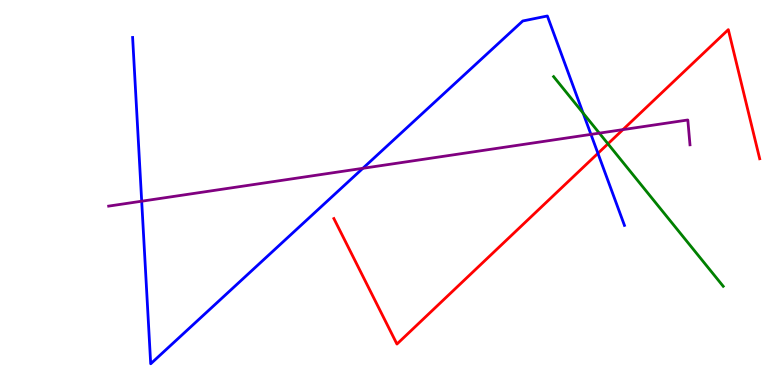[{'lines': ['blue', 'red'], 'intersections': [{'x': 7.72, 'y': 6.02}]}, {'lines': ['green', 'red'], 'intersections': [{'x': 7.84, 'y': 6.26}]}, {'lines': ['purple', 'red'], 'intersections': [{'x': 8.04, 'y': 6.63}]}, {'lines': ['blue', 'green'], 'intersections': [{'x': 7.52, 'y': 7.06}]}, {'lines': ['blue', 'purple'], 'intersections': [{'x': 1.83, 'y': 4.77}, {'x': 4.68, 'y': 5.63}, {'x': 7.63, 'y': 6.51}]}, {'lines': ['green', 'purple'], 'intersections': [{'x': 7.73, 'y': 6.54}]}]